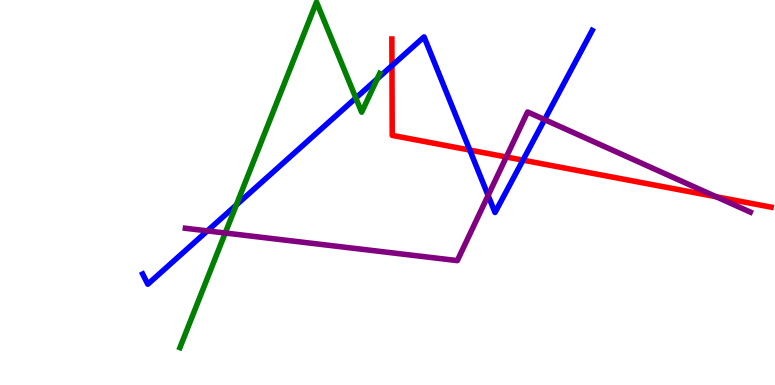[{'lines': ['blue', 'red'], 'intersections': [{'x': 5.06, 'y': 8.29}, {'x': 6.06, 'y': 6.1}, {'x': 6.75, 'y': 5.84}]}, {'lines': ['green', 'red'], 'intersections': []}, {'lines': ['purple', 'red'], 'intersections': [{'x': 6.53, 'y': 5.92}, {'x': 9.24, 'y': 4.89}]}, {'lines': ['blue', 'green'], 'intersections': [{'x': 3.05, 'y': 4.68}, {'x': 4.59, 'y': 7.45}, {'x': 4.87, 'y': 7.95}]}, {'lines': ['blue', 'purple'], 'intersections': [{'x': 2.68, 'y': 4.0}, {'x': 6.3, 'y': 4.92}, {'x': 7.03, 'y': 6.89}]}, {'lines': ['green', 'purple'], 'intersections': [{'x': 2.91, 'y': 3.95}]}]